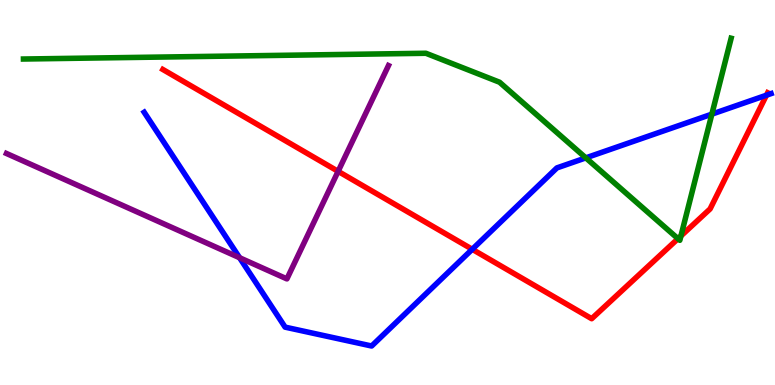[{'lines': ['blue', 'red'], 'intersections': [{'x': 6.09, 'y': 3.52}, {'x': 9.89, 'y': 7.53}]}, {'lines': ['green', 'red'], 'intersections': [{'x': 8.75, 'y': 3.8}, {'x': 8.79, 'y': 3.87}]}, {'lines': ['purple', 'red'], 'intersections': [{'x': 4.36, 'y': 5.55}]}, {'lines': ['blue', 'green'], 'intersections': [{'x': 7.56, 'y': 5.9}, {'x': 9.19, 'y': 7.04}]}, {'lines': ['blue', 'purple'], 'intersections': [{'x': 3.09, 'y': 3.31}]}, {'lines': ['green', 'purple'], 'intersections': []}]